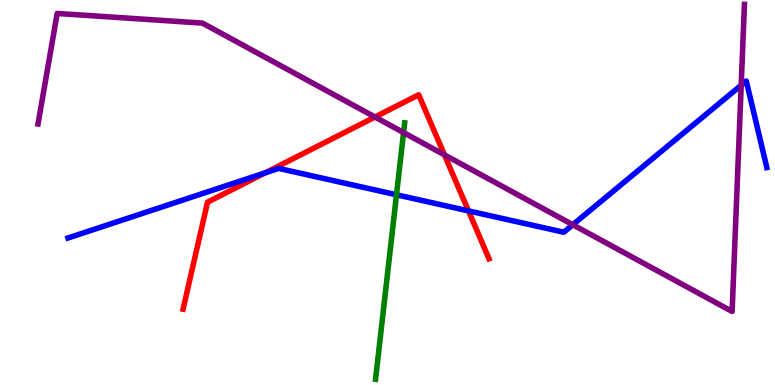[{'lines': ['blue', 'red'], 'intersections': [{'x': 3.42, 'y': 5.51}, {'x': 6.04, 'y': 4.52}]}, {'lines': ['green', 'red'], 'intersections': []}, {'lines': ['purple', 'red'], 'intersections': [{'x': 4.84, 'y': 6.96}, {'x': 5.73, 'y': 5.98}]}, {'lines': ['blue', 'green'], 'intersections': [{'x': 5.12, 'y': 4.94}]}, {'lines': ['blue', 'purple'], 'intersections': [{'x': 7.39, 'y': 4.16}, {'x': 9.56, 'y': 7.79}]}, {'lines': ['green', 'purple'], 'intersections': [{'x': 5.21, 'y': 6.56}]}]